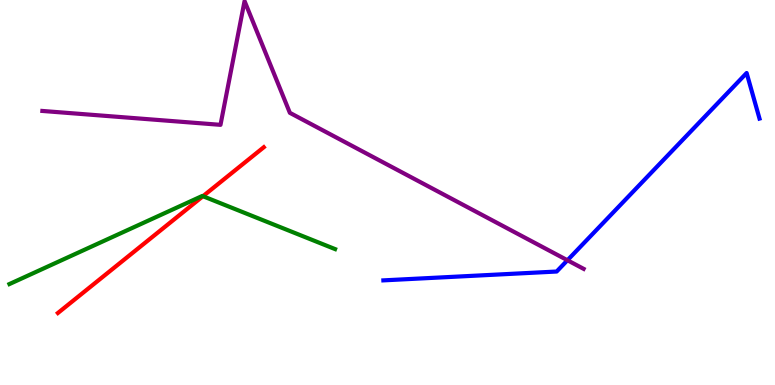[{'lines': ['blue', 'red'], 'intersections': []}, {'lines': ['green', 'red'], 'intersections': [{'x': 2.62, 'y': 4.9}]}, {'lines': ['purple', 'red'], 'intersections': []}, {'lines': ['blue', 'green'], 'intersections': []}, {'lines': ['blue', 'purple'], 'intersections': [{'x': 7.32, 'y': 3.24}]}, {'lines': ['green', 'purple'], 'intersections': []}]